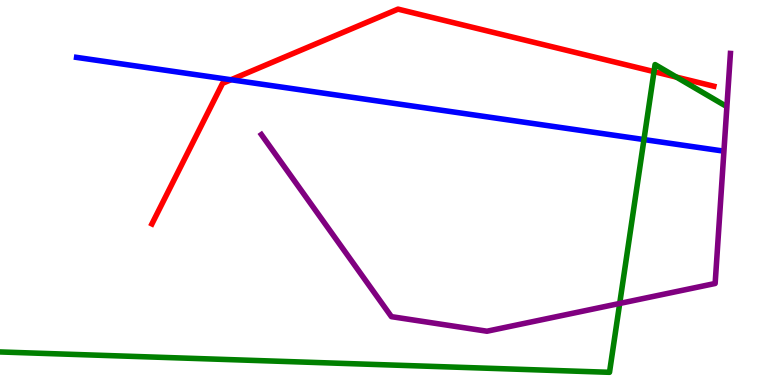[{'lines': ['blue', 'red'], 'intersections': [{'x': 2.98, 'y': 7.93}]}, {'lines': ['green', 'red'], 'intersections': [{'x': 8.44, 'y': 8.14}, {'x': 8.73, 'y': 8.0}]}, {'lines': ['purple', 'red'], 'intersections': []}, {'lines': ['blue', 'green'], 'intersections': [{'x': 8.31, 'y': 6.37}]}, {'lines': ['blue', 'purple'], 'intersections': []}, {'lines': ['green', 'purple'], 'intersections': [{'x': 8.0, 'y': 2.12}]}]